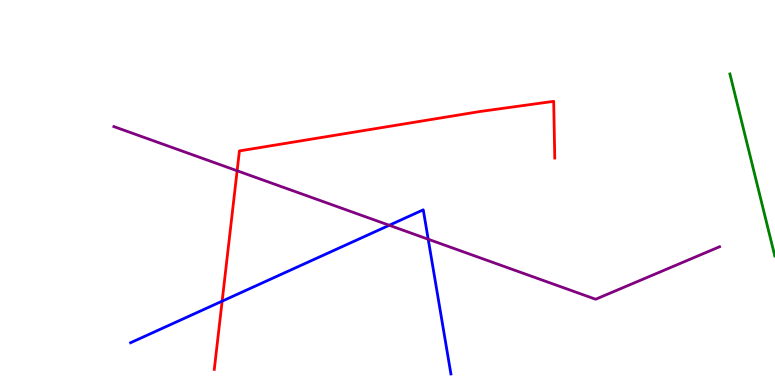[{'lines': ['blue', 'red'], 'intersections': [{'x': 2.87, 'y': 2.18}]}, {'lines': ['green', 'red'], 'intersections': []}, {'lines': ['purple', 'red'], 'intersections': [{'x': 3.06, 'y': 5.56}]}, {'lines': ['blue', 'green'], 'intersections': []}, {'lines': ['blue', 'purple'], 'intersections': [{'x': 5.02, 'y': 4.15}, {'x': 5.53, 'y': 3.79}]}, {'lines': ['green', 'purple'], 'intersections': []}]